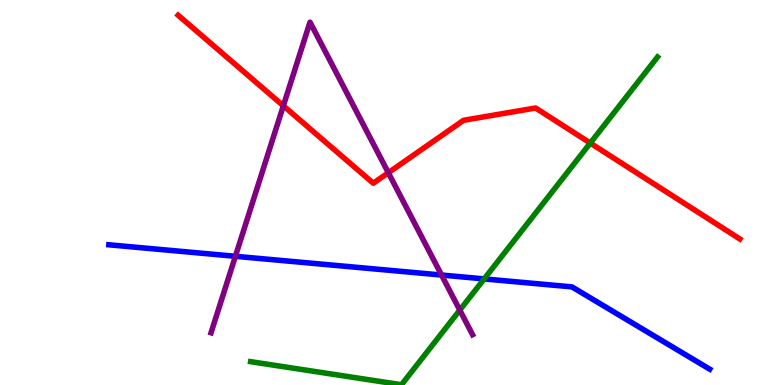[{'lines': ['blue', 'red'], 'intersections': []}, {'lines': ['green', 'red'], 'intersections': [{'x': 7.62, 'y': 6.28}]}, {'lines': ['purple', 'red'], 'intersections': [{'x': 3.66, 'y': 7.25}, {'x': 5.01, 'y': 5.51}]}, {'lines': ['blue', 'green'], 'intersections': [{'x': 6.25, 'y': 2.76}]}, {'lines': ['blue', 'purple'], 'intersections': [{'x': 3.04, 'y': 3.34}, {'x': 5.7, 'y': 2.86}]}, {'lines': ['green', 'purple'], 'intersections': [{'x': 5.93, 'y': 1.95}]}]